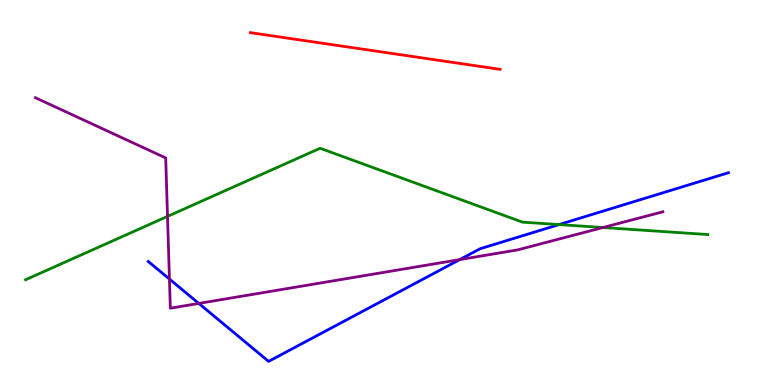[{'lines': ['blue', 'red'], 'intersections': []}, {'lines': ['green', 'red'], 'intersections': []}, {'lines': ['purple', 'red'], 'intersections': []}, {'lines': ['blue', 'green'], 'intersections': [{'x': 7.21, 'y': 4.17}]}, {'lines': ['blue', 'purple'], 'intersections': [{'x': 2.19, 'y': 2.75}, {'x': 2.57, 'y': 2.12}, {'x': 5.93, 'y': 3.26}]}, {'lines': ['green', 'purple'], 'intersections': [{'x': 2.16, 'y': 4.38}, {'x': 7.78, 'y': 4.09}]}]